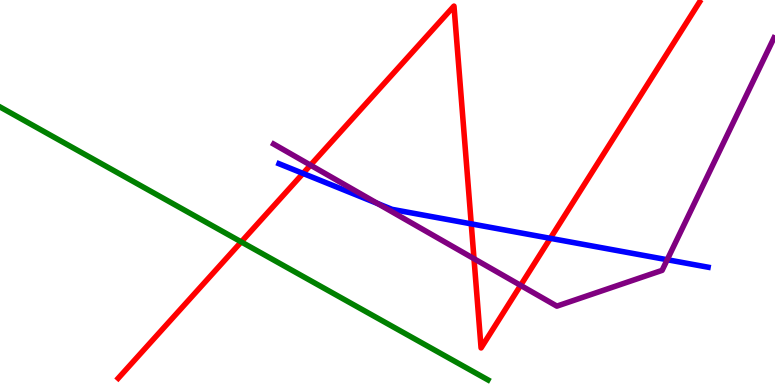[{'lines': ['blue', 'red'], 'intersections': [{'x': 3.91, 'y': 5.5}, {'x': 6.08, 'y': 4.19}, {'x': 7.1, 'y': 3.81}]}, {'lines': ['green', 'red'], 'intersections': [{'x': 3.11, 'y': 3.72}]}, {'lines': ['purple', 'red'], 'intersections': [{'x': 4.01, 'y': 5.71}, {'x': 6.12, 'y': 3.28}, {'x': 6.72, 'y': 2.59}]}, {'lines': ['blue', 'green'], 'intersections': []}, {'lines': ['blue', 'purple'], 'intersections': [{'x': 4.87, 'y': 4.71}, {'x': 8.61, 'y': 3.25}]}, {'lines': ['green', 'purple'], 'intersections': []}]